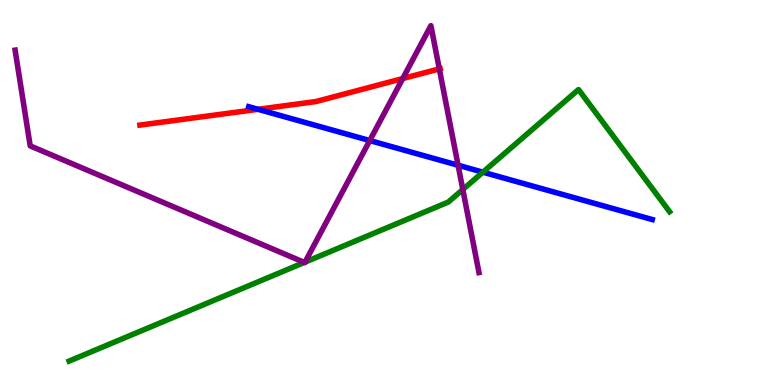[{'lines': ['blue', 'red'], 'intersections': [{'x': 3.33, 'y': 7.16}]}, {'lines': ['green', 'red'], 'intersections': []}, {'lines': ['purple', 'red'], 'intersections': [{'x': 5.2, 'y': 7.96}, {'x': 5.67, 'y': 8.21}]}, {'lines': ['blue', 'green'], 'intersections': [{'x': 6.23, 'y': 5.53}]}, {'lines': ['blue', 'purple'], 'intersections': [{'x': 4.77, 'y': 6.35}, {'x': 5.91, 'y': 5.71}]}, {'lines': ['green', 'purple'], 'intersections': [{'x': 3.93, 'y': 3.18}, {'x': 3.94, 'y': 3.19}, {'x': 5.97, 'y': 5.08}]}]